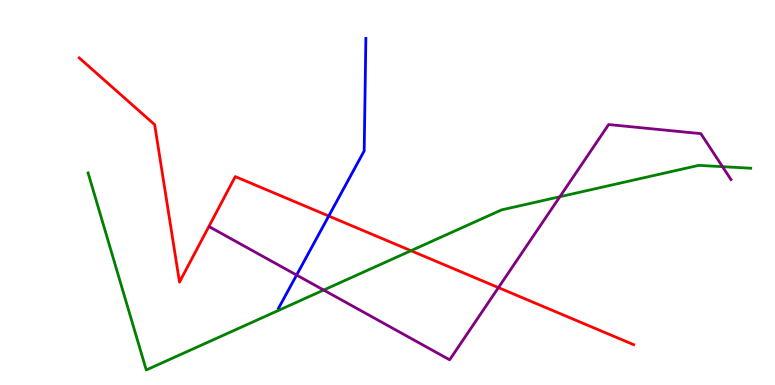[{'lines': ['blue', 'red'], 'intersections': [{'x': 4.24, 'y': 4.39}]}, {'lines': ['green', 'red'], 'intersections': [{'x': 5.3, 'y': 3.49}]}, {'lines': ['purple', 'red'], 'intersections': [{'x': 6.43, 'y': 2.53}]}, {'lines': ['blue', 'green'], 'intersections': []}, {'lines': ['blue', 'purple'], 'intersections': [{'x': 3.83, 'y': 2.86}]}, {'lines': ['green', 'purple'], 'intersections': [{'x': 4.18, 'y': 2.47}, {'x': 7.22, 'y': 4.89}, {'x': 9.32, 'y': 5.67}]}]